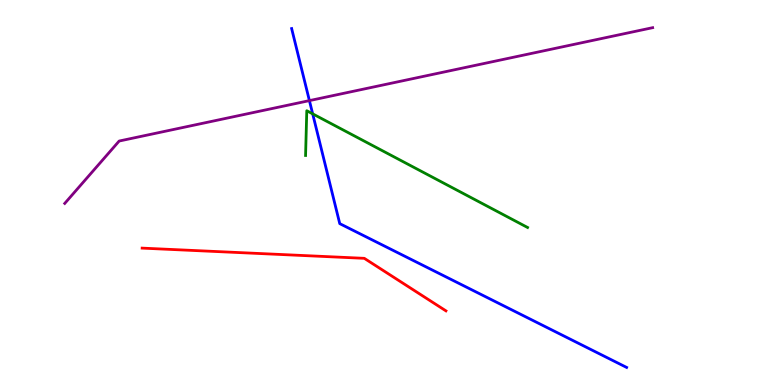[{'lines': ['blue', 'red'], 'intersections': []}, {'lines': ['green', 'red'], 'intersections': []}, {'lines': ['purple', 'red'], 'intersections': []}, {'lines': ['blue', 'green'], 'intersections': [{'x': 4.03, 'y': 7.04}]}, {'lines': ['blue', 'purple'], 'intersections': [{'x': 3.99, 'y': 7.39}]}, {'lines': ['green', 'purple'], 'intersections': []}]